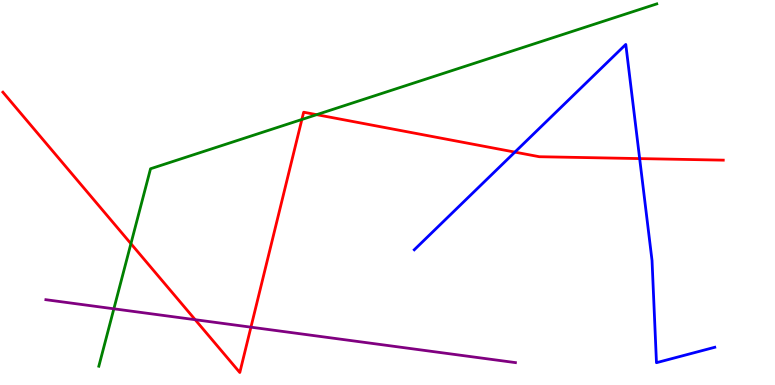[{'lines': ['blue', 'red'], 'intersections': [{'x': 6.64, 'y': 6.05}, {'x': 8.25, 'y': 5.88}]}, {'lines': ['green', 'red'], 'intersections': [{'x': 1.69, 'y': 3.67}, {'x': 3.9, 'y': 6.9}, {'x': 4.09, 'y': 7.02}]}, {'lines': ['purple', 'red'], 'intersections': [{'x': 2.52, 'y': 1.7}, {'x': 3.24, 'y': 1.5}]}, {'lines': ['blue', 'green'], 'intersections': []}, {'lines': ['blue', 'purple'], 'intersections': []}, {'lines': ['green', 'purple'], 'intersections': [{'x': 1.47, 'y': 1.98}]}]